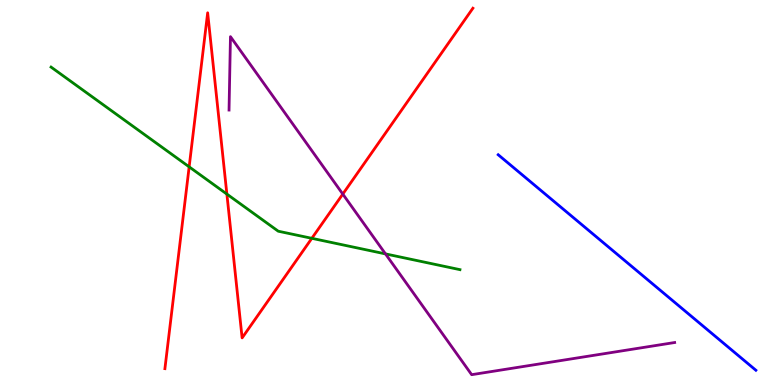[{'lines': ['blue', 'red'], 'intersections': []}, {'lines': ['green', 'red'], 'intersections': [{'x': 2.44, 'y': 5.67}, {'x': 2.93, 'y': 4.96}, {'x': 4.02, 'y': 3.81}]}, {'lines': ['purple', 'red'], 'intersections': [{'x': 4.42, 'y': 4.96}]}, {'lines': ['blue', 'green'], 'intersections': []}, {'lines': ['blue', 'purple'], 'intersections': []}, {'lines': ['green', 'purple'], 'intersections': [{'x': 4.97, 'y': 3.41}]}]